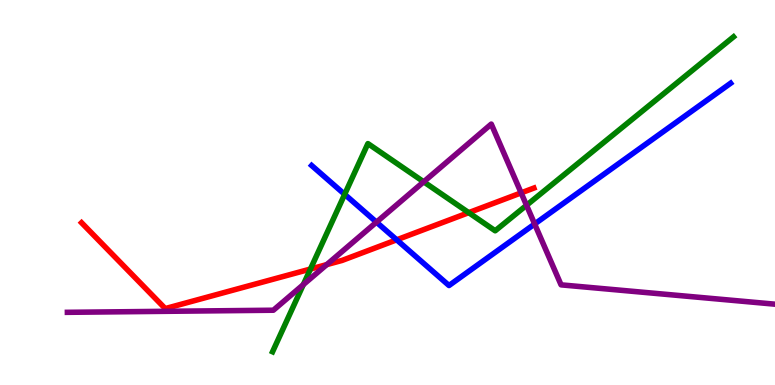[{'lines': ['blue', 'red'], 'intersections': [{'x': 5.12, 'y': 3.77}]}, {'lines': ['green', 'red'], 'intersections': [{'x': 4.01, 'y': 3.01}, {'x': 6.05, 'y': 4.48}]}, {'lines': ['purple', 'red'], 'intersections': [{'x': 4.22, 'y': 3.13}, {'x': 6.72, 'y': 4.99}]}, {'lines': ['blue', 'green'], 'intersections': [{'x': 4.45, 'y': 4.95}]}, {'lines': ['blue', 'purple'], 'intersections': [{'x': 4.86, 'y': 4.23}, {'x': 6.9, 'y': 4.18}]}, {'lines': ['green', 'purple'], 'intersections': [{'x': 3.91, 'y': 2.61}, {'x': 5.47, 'y': 5.28}, {'x': 6.79, 'y': 4.67}]}]